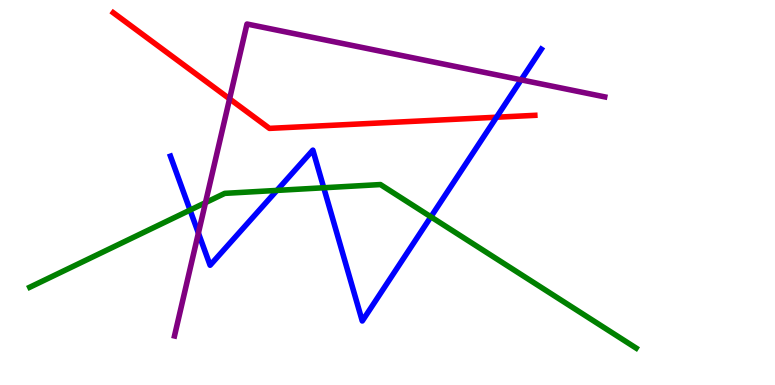[{'lines': ['blue', 'red'], 'intersections': [{'x': 6.41, 'y': 6.96}]}, {'lines': ['green', 'red'], 'intersections': []}, {'lines': ['purple', 'red'], 'intersections': [{'x': 2.96, 'y': 7.43}]}, {'lines': ['blue', 'green'], 'intersections': [{'x': 2.45, 'y': 4.54}, {'x': 3.57, 'y': 5.05}, {'x': 4.18, 'y': 5.12}, {'x': 5.56, 'y': 4.37}]}, {'lines': ['blue', 'purple'], 'intersections': [{'x': 2.56, 'y': 3.95}, {'x': 6.72, 'y': 7.93}]}, {'lines': ['green', 'purple'], 'intersections': [{'x': 2.65, 'y': 4.74}]}]